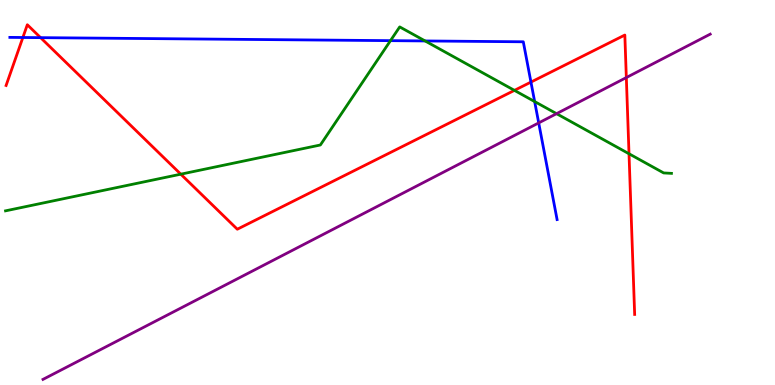[{'lines': ['blue', 'red'], 'intersections': [{'x': 0.295, 'y': 9.03}, {'x': 0.524, 'y': 9.02}, {'x': 6.85, 'y': 7.87}]}, {'lines': ['green', 'red'], 'intersections': [{'x': 2.33, 'y': 5.48}, {'x': 6.64, 'y': 7.65}, {'x': 8.12, 'y': 6.01}]}, {'lines': ['purple', 'red'], 'intersections': [{'x': 8.08, 'y': 7.99}]}, {'lines': ['blue', 'green'], 'intersections': [{'x': 5.04, 'y': 8.94}, {'x': 5.49, 'y': 8.94}, {'x': 6.9, 'y': 7.36}]}, {'lines': ['blue', 'purple'], 'intersections': [{'x': 6.95, 'y': 6.81}]}, {'lines': ['green', 'purple'], 'intersections': [{'x': 7.18, 'y': 7.05}]}]